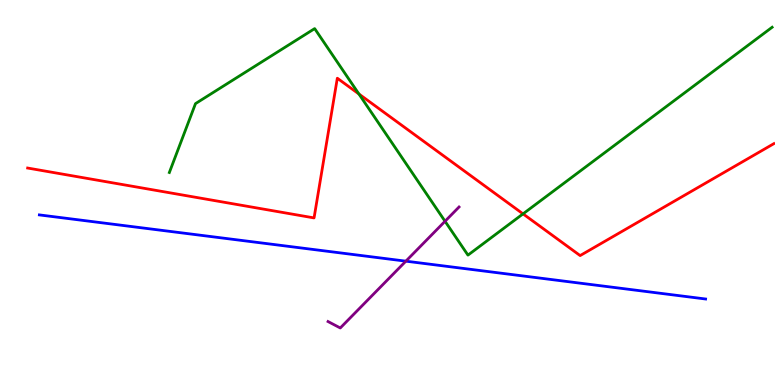[{'lines': ['blue', 'red'], 'intersections': []}, {'lines': ['green', 'red'], 'intersections': [{'x': 4.63, 'y': 7.56}, {'x': 6.75, 'y': 4.44}]}, {'lines': ['purple', 'red'], 'intersections': []}, {'lines': ['blue', 'green'], 'intersections': []}, {'lines': ['blue', 'purple'], 'intersections': [{'x': 5.24, 'y': 3.22}]}, {'lines': ['green', 'purple'], 'intersections': [{'x': 5.74, 'y': 4.25}]}]